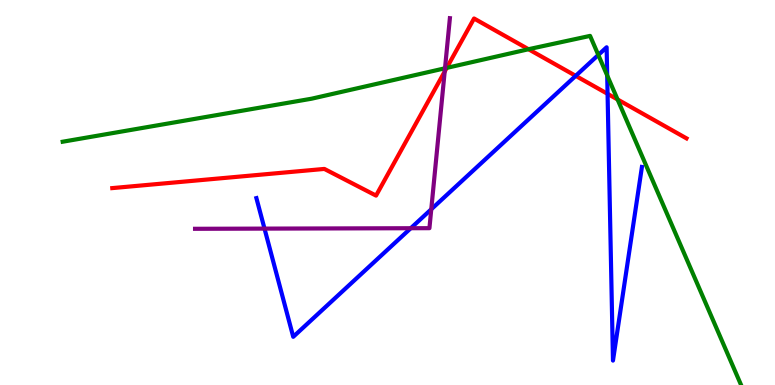[{'lines': ['blue', 'red'], 'intersections': [{'x': 7.43, 'y': 8.03}, {'x': 7.84, 'y': 7.56}]}, {'lines': ['green', 'red'], 'intersections': [{'x': 5.76, 'y': 8.24}, {'x': 6.82, 'y': 8.72}, {'x': 7.97, 'y': 7.42}]}, {'lines': ['purple', 'red'], 'intersections': [{'x': 5.74, 'y': 8.14}]}, {'lines': ['blue', 'green'], 'intersections': [{'x': 7.72, 'y': 8.57}, {'x': 7.83, 'y': 8.04}]}, {'lines': ['blue', 'purple'], 'intersections': [{'x': 3.41, 'y': 4.06}, {'x': 5.3, 'y': 4.07}, {'x': 5.56, 'y': 4.56}]}, {'lines': ['green', 'purple'], 'intersections': [{'x': 5.74, 'y': 8.23}]}]